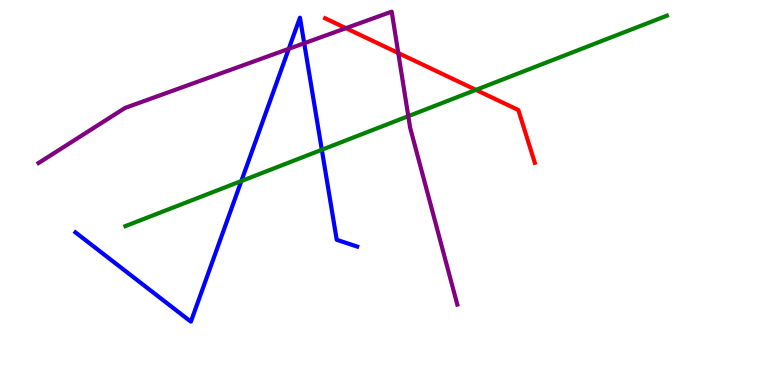[{'lines': ['blue', 'red'], 'intersections': []}, {'lines': ['green', 'red'], 'intersections': [{'x': 6.14, 'y': 7.67}]}, {'lines': ['purple', 'red'], 'intersections': [{'x': 4.46, 'y': 9.27}, {'x': 5.14, 'y': 8.62}]}, {'lines': ['blue', 'green'], 'intersections': [{'x': 3.11, 'y': 5.3}, {'x': 4.15, 'y': 6.11}]}, {'lines': ['blue', 'purple'], 'intersections': [{'x': 3.73, 'y': 8.73}, {'x': 3.93, 'y': 8.88}]}, {'lines': ['green', 'purple'], 'intersections': [{'x': 5.27, 'y': 6.98}]}]